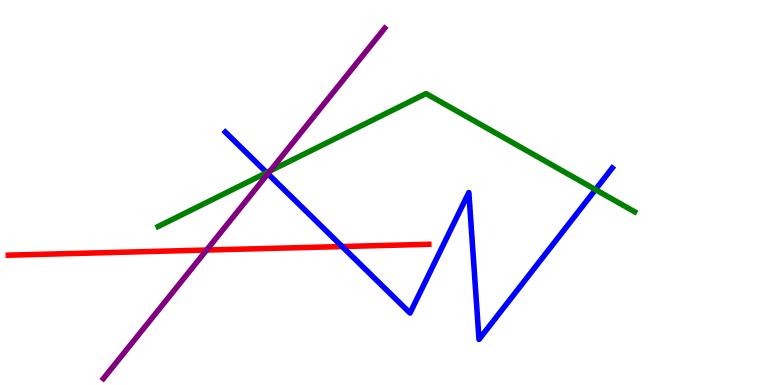[{'lines': ['blue', 'red'], 'intersections': [{'x': 4.42, 'y': 3.6}]}, {'lines': ['green', 'red'], 'intersections': []}, {'lines': ['purple', 'red'], 'intersections': [{'x': 2.67, 'y': 3.51}]}, {'lines': ['blue', 'green'], 'intersections': [{'x': 3.44, 'y': 5.52}, {'x': 7.68, 'y': 5.08}]}, {'lines': ['blue', 'purple'], 'intersections': [{'x': 3.46, 'y': 5.49}]}, {'lines': ['green', 'purple'], 'intersections': [{'x': 3.49, 'y': 5.56}]}]